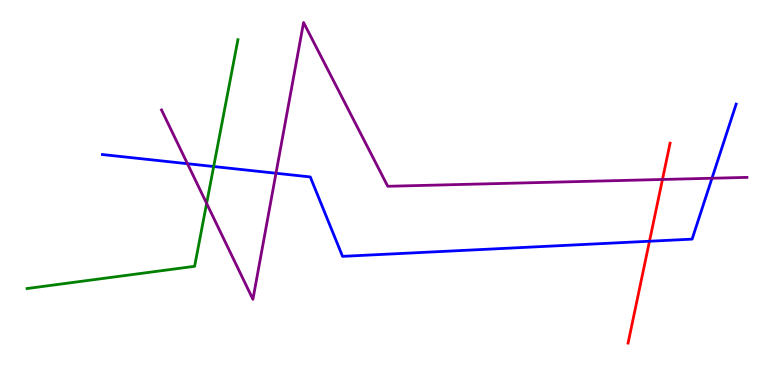[{'lines': ['blue', 'red'], 'intersections': [{'x': 8.38, 'y': 3.73}]}, {'lines': ['green', 'red'], 'intersections': []}, {'lines': ['purple', 'red'], 'intersections': [{'x': 8.55, 'y': 5.34}]}, {'lines': ['blue', 'green'], 'intersections': [{'x': 2.76, 'y': 5.67}]}, {'lines': ['blue', 'purple'], 'intersections': [{'x': 2.42, 'y': 5.75}, {'x': 3.56, 'y': 5.5}, {'x': 9.19, 'y': 5.37}]}, {'lines': ['green', 'purple'], 'intersections': [{'x': 2.67, 'y': 4.72}]}]